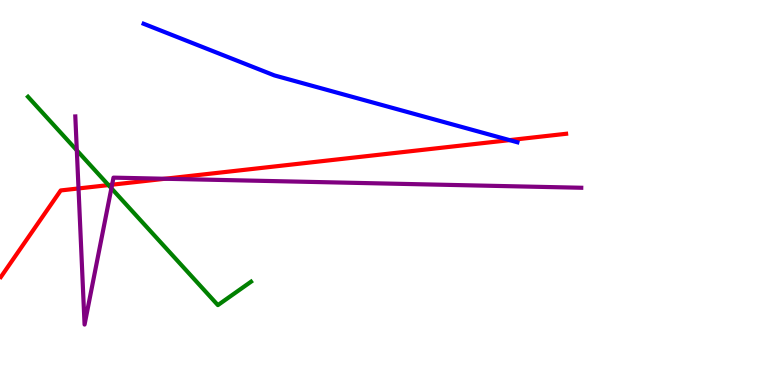[{'lines': ['blue', 'red'], 'intersections': [{'x': 6.58, 'y': 6.36}]}, {'lines': ['green', 'red'], 'intersections': [{'x': 1.4, 'y': 5.19}]}, {'lines': ['purple', 'red'], 'intersections': [{'x': 1.01, 'y': 5.11}, {'x': 1.45, 'y': 5.2}, {'x': 2.13, 'y': 5.36}]}, {'lines': ['blue', 'green'], 'intersections': []}, {'lines': ['blue', 'purple'], 'intersections': []}, {'lines': ['green', 'purple'], 'intersections': [{'x': 0.991, 'y': 6.09}, {'x': 1.44, 'y': 5.11}]}]